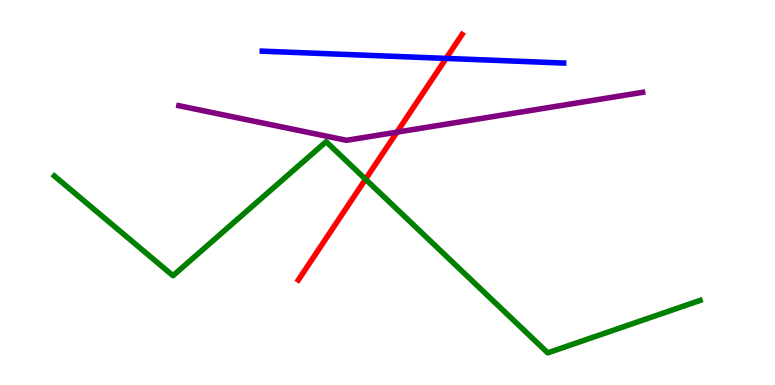[{'lines': ['blue', 'red'], 'intersections': [{'x': 5.76, 'y': 8.48}]}, {'lines': ['green', 'red'], 'intersections': [{'x': 4.72, 'y': 5.34}]}, {'lines': ['purple', 'red'], 'intersections': [{'x': 5.12, 'y': 6.57}]}, {'lines': ['blue', 'green'], 'intersections': []}, {'lines': ['blue', 'purple'], 'intersections': []}, {'lines': ['green', 'purple'], 'intersections': []}]